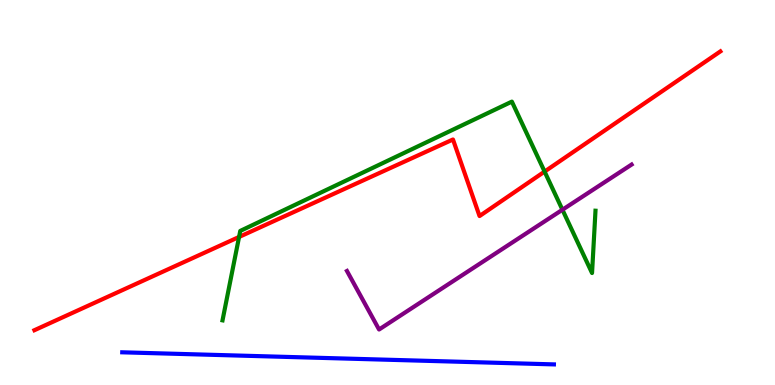[{'lines': ['blue', 'red'], 'intersections': []}, {'lines': ['green', 'red'], 'intersections': [{'x': 3.08, 'y': 3.85}, {'x': 7.03, 'y': 5.54}]}, {'lines': ['purple', 'red'], 'intersections': []}, {'lines': ['blue', 'green'], 'intersections': []}, {'lines': ['blue', 'purple'], 'intersections': []}, {'lines': ['green', 'purple'], 'intersections': [{'x': 7.26, 'y': 4.55}]}]